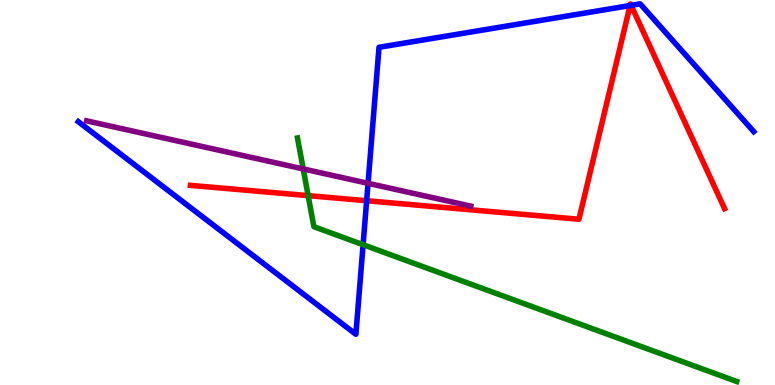[{'lines': ['blue', 'red'], 'intersections': [{'x': 4.73, 'y': 4.79}, {'x': 8.13, 'y': 9.86}, {'x': 8.14, 'y': 9.86}]}, {'lines': ['green', 'red'], 'intersections': [{'x': 3.98, 'y': 4.92}]}, {'lines': ['purple', 'red'], 'intersections': []}, {'lines': ['blue', 'green'], 'intersections': [{'x': 4.69, 'y': 3.64}]}, {'lines': ['blue', 'purple'], 'intersections': [{'x': 4.75, 'y': 5.24}]}, {'lines': ['green', 'purple'], 'intersections': [{'x': 3.91, 'y': 5.61}]}]